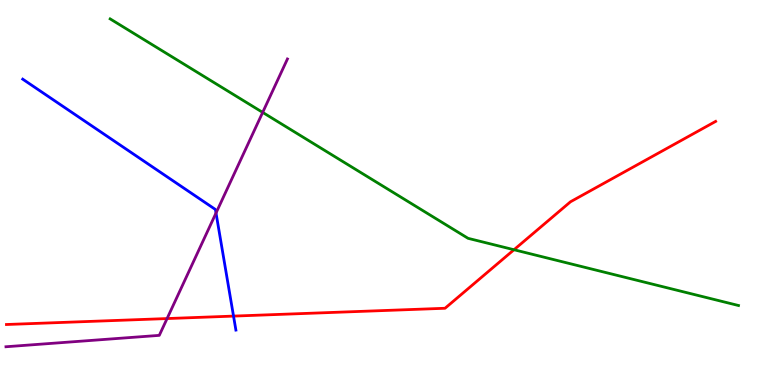[{'lines': ['blue', 'red'], 'intersections': [{'x': 3.01, 'y': 1.79}]}, {'lines': ['green', 'red'], 'intersections': [{'x': 6.63, 'y': 3.51}]}, {'lines': ['purple', 'red'], 'intersections': [{'x': 2.16, 'y': 1.73}]}, {'lines': ['blue', 'green'], 'intersections': []}, {'lines': ['blue', 'purple'], 'intersections': [{'x': 2.79, 'y': 4.47}]}, {'lines': ['green', 'purple'], 'intersections': [{'x': 3.39, 'y': 7.08}]}]